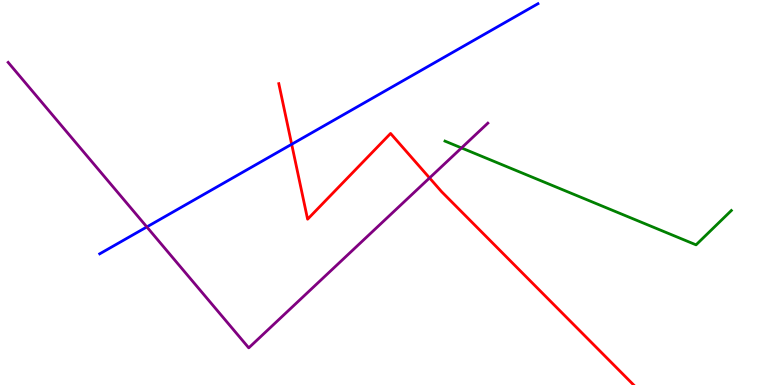[{'lines': ['blue', 'red'], 'intersections': [{'x': 3.76, 'y': 6.25}]}, {'lines': ['green', 'red'], 'intersections': []}, {'lines': ['purple', 'red'], 'intersections': [{'x': 5.54, 'y': 5.38}]}, {'lines': ['blue', 'green'], 'intersections': []}, {'lines': ['blue', 'purple'], 'intersections': [{'x': 1.89, 'y': 4.11}]}, {'lines': ['green', 'purple'], 'intersections': [{'x': 5.95, 'y': 6.16}]}]